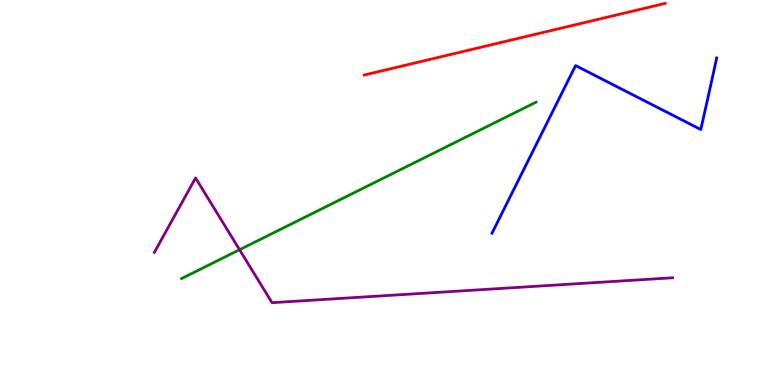[{'lines': ['blue', 'red'], 'intersections': []}, {'lines': ['green', 'red'], 'intersections': []}, {'lines': ['purple', 'red'], 'intersections': []}, {'lines': ['blue', 'green'], 'intersections': []}, {'lines': ['blue', 'purple'], 'intersections': []}, {'lines': ['green', 'purple'], 'intersections': [{'x': 3.09, 'y': 3.51}]}]